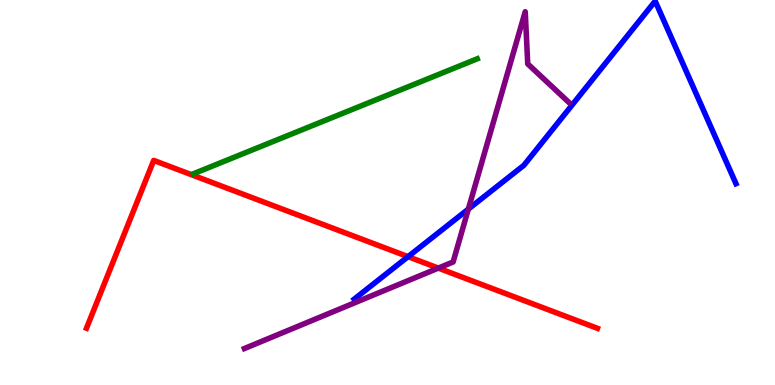[{'lines': ['blue', 'red'], 'intersections': [{'x': 5.27, 'y': 3.33}]}, {'lines': ['green', 'red'], 'intersections': []}, {'lines': ['purple', 'red'], 'intersections': [{'x': 5.66, 'y': 3.04}]}, {'lines': ['blue', 'green'], 'intersections': []}, {'lines': ['blue', 'purple'], 'intersections': [{'x': 6.04, 'y': 4.57}]}, {'lines': ['green', 'purple'], 'intersections': []}]